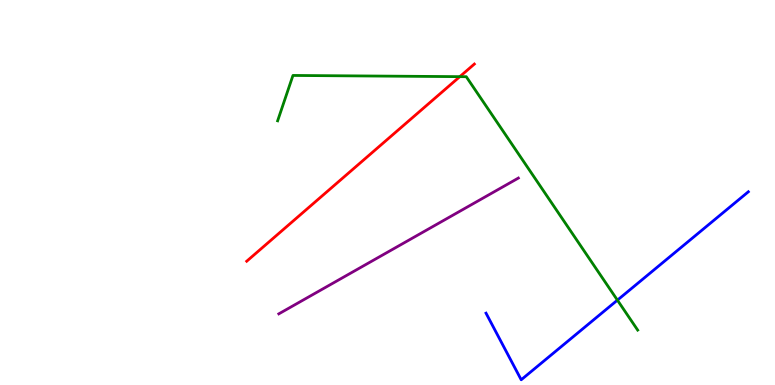[{'lines': ['blue', 'red'], 'intersections': []}, {'lines': ['green', 'red'], 'intersections': [{'x': 5.93, 'y': 8.01}]}, {'lines': ['purple', 'red'], 'intersections': []}, {'lines': ['blue', 'green'], 'intersections': [{'x': 7.97, 'y': 2.2}]}, {'lines': ['blue', 'purple'], 'intersections': []}, {'lines': ['green', 'purple'], 'intersections': []}]